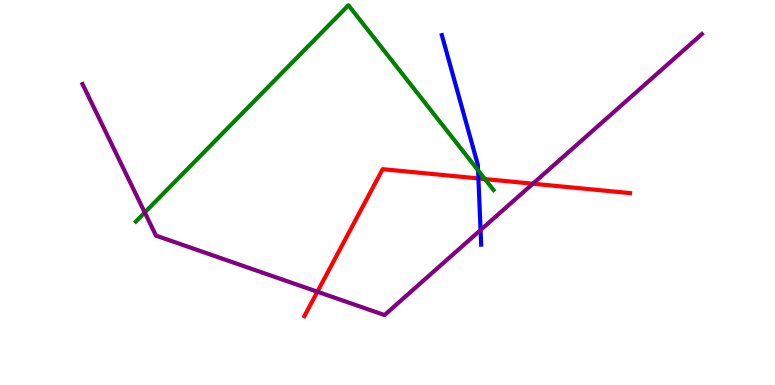[{'lines': ['blue', 'red'], 'intersections': [{'x': 6.17, 'y': 5.37}]}, {'lines': ['green', 'red'], 'intersections': [{'x': 6.26, 'y': 5.35}]}, {'lines': ['purple', 'red'], 'intersections': [{'x': 4.1, 'y': 2.42}, {'x': 6.88, 'y': 5.23}]}, {'lines': ['blue', 'green'], 'intersections': [{'x': 6.17, 'y': 5.58}]}, {'lines': ['blue', 'purple'], 'intersections': [{'x': 6.2, 'y': 4.03}]}, {'lines': ['green', 'purple'], 'intersections': [{'x': 1.87, 'y': 4.48}]}]